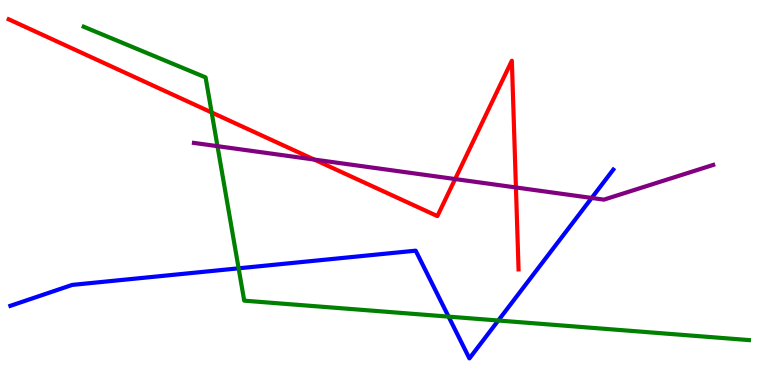[{'lines': ['blue', 'red'], 'intersections': []}, {'lines': ['green', 'red'], 'intersections': [{'x': 2.73, 'y': 7.08}]}, {'lines': ['purple', 'red'], 'intersections': [{'x': 4.05, 'y': 5.86}, {'x': 5.87, 'y': 5.35}, {'x': 6.66, 'y': 5.13}]}, {'lines': ['blue', 'green'], 'intersections': [{'x': 3.08, 'y': 3.03}, {'x': 5.79, 'y': 1.78}, {'x': 6.43, 'y': 1.68}]}, {'lines': ['blue', 'purple'], 'intersections': [{'x': 7.63, 'y': 4.86}]}, {'lines': ['green', 'purple'], 'intersections': [{'x': 2.81, 'y': 6.2}]}]